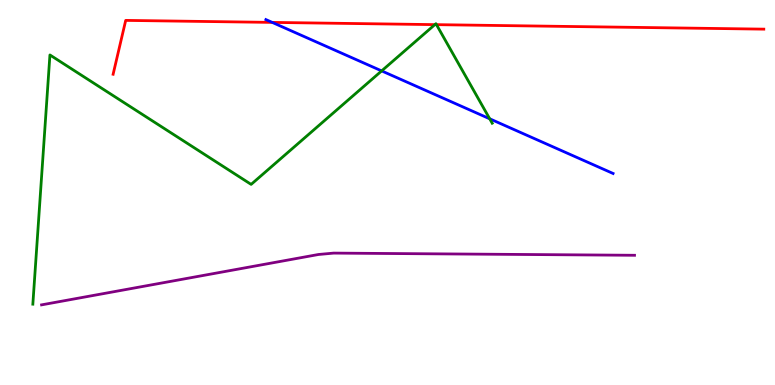[{'lines': ['blue', 'red'], 'intersections': [{'x': 3.51, 'y': 9.42}]}, {'lines': ['green', 'red'], 'intersections': [{'x': 5.61, 'y': 9.36}, {'x': 5.63, 'y': 9.36}]}, {'lines': ['purple', 'red'], 'intersections': []}, {'lines': ['blue', 'green'], 'intersections': [{'x': 4.92, 'y': 8.16}, {'x': 6.32, 'y': 6.91}]}, {'lines': ['blue', 'purple'], 'intersections': []}, {'lines': ['green', 'purple'], 'intersections': []}]